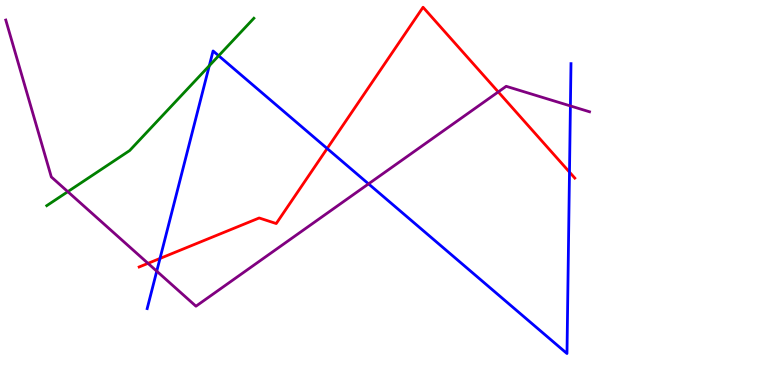[{'lines': ['blue', 'red'], 'intersections': [{'x': 2.06, 'y': 3.29}, {'x': 4.22, 'y': 6.14}, {'x': 7.35, 'y': 5.53}]}, {'lines': ['green', 'red'], 'intersections': []}, {'lines': ['purple', 'red'], 'intersections': [{'x': 1.91, 'y': 3.16}, {'x': 6.43, 'y': 7.61}]}, {'lines': ['blue', 'green'], 'intersections': [{'x': 2.7, 'y': 8.29}, {'x': 2.82, 'y': 8.55}]}, {'lines': ['blue', 'purple'], 'intersections': [{'x': 2.02, 'y': 2.96}, {'x': 4.76, 'y': 5.22}, {'x': 7.36, 'y': 7.25}]}, {'lines': ['green', 'purple'], 'intersections': [{'x': 0.875, 'y': 5.02}]}]